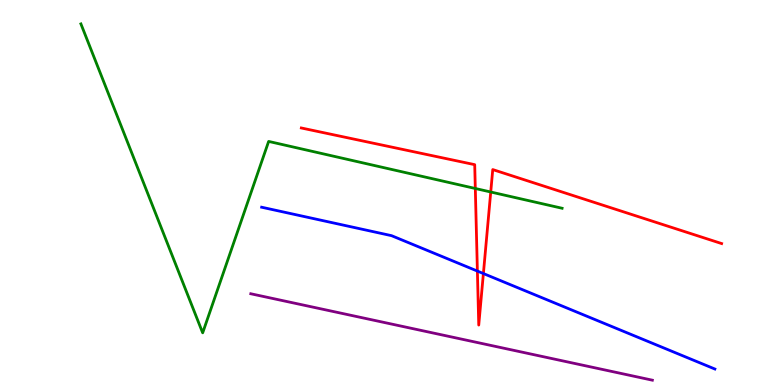[{'lines': ['blue', 'red'], 'intersections': [{'x': 6.16, 'y': 2.96}, {'x': 6.24, 'y': 2.89}]}, {'lines': ['green', 'red'], 'intersections': [{'x': 6.13, 'y': 5.1}, {'x': 6.33, 'y': 5.01}]}, {'lines': ['purple', 'red'], 'intersections': []}, {'lines': ['blue', 'green'], 'intersections': []}, {'lines': ['blue', 'purple'], 'intersections': []}, {'lines': ['green', 'purple'], 'intersections': []}]